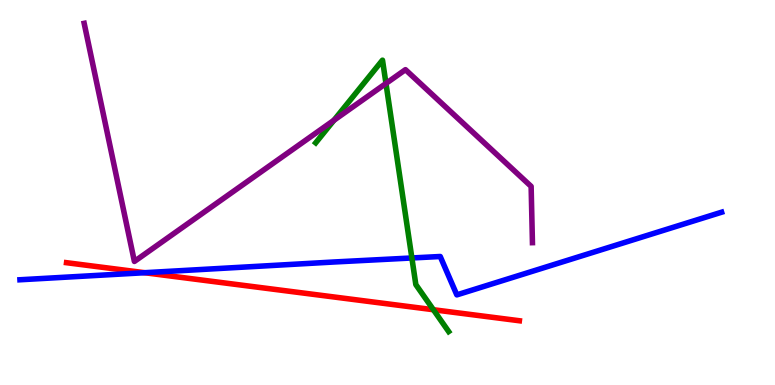[{'lines': ['blue', 'red'], 'intersections': [{'x': 1.87, 'y': 2.92}]}, {'lines': ['green', 'red'], 'intersections': [{'x': 5.59, 'y': 1.96}]}, {'lines': ['purple', 'red'], 'intersections': []}, {'lines': ['blue', 'green'], 'intersections': [{'x': 5.31, 'y': 3.3}]}, {'lines': ['blue', 'purple'], 'intersections': []}, {'lines': ['green', 'purple'], 'intersections': [{'x': 4.31, 'y': 6.88}, {'x': 4.98, 'y': 7.83}]}]